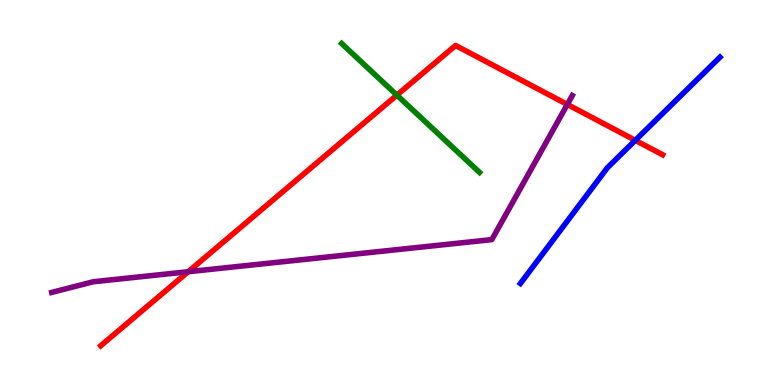[{'lines': ['blue', 'red'], 'intersections': [{'x': 8.2, 'y': 6.36}]}, {'lines': ['green', 'red'], 'intersections': [{'x': 5.12, 'y': 7.53}]}, {'lines': ['purple', 'red'], 'intersections': [{'x': 2.43, 'y': 2.94}, {'x': 7.32, 'y': 7.29}]}, {'lines': ['blue', 'green'], 'intersections': []}, {'lines': ['blue', 'purple'], 'intersections': []}, {'lines': ['green', 'purple'], 'intersections': []}]